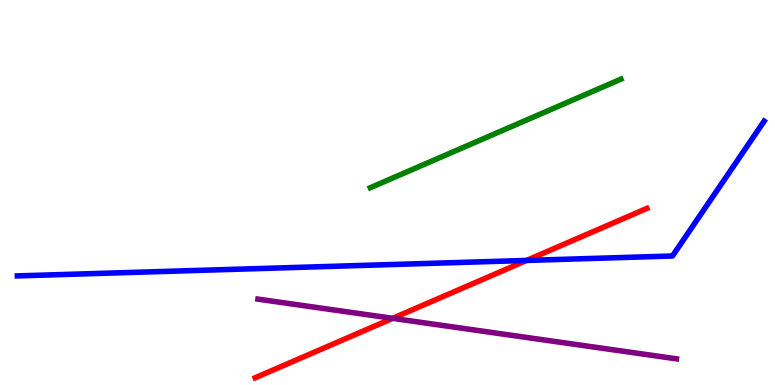[{'lines': ['blue', 'red'], 'intersections': [{'x': 6.79, 'y': 3.24}]}, {'lines': ['green', 'red'], 'intersections': []}, {'lines': ['purple', 'red'], 'intersections': [{'x': 5.07, 'y': 1.73}]}, {'lines': ['blue', 'green'], 'intersections': []}, {'lines': ['blue', 'purple'], 'intersections': []}, {'lines': ['green', 'purple'], 'intersections': []}]